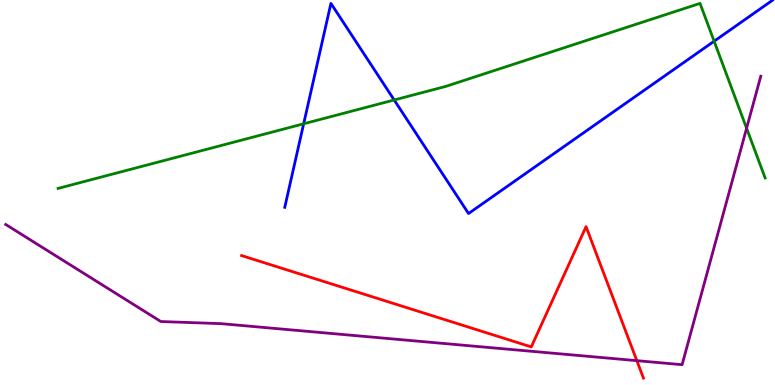[{'lines': ['blue', 'red'], 'intersections': []}, {'lines': ['green', 'red'], 'intersections': []}, {'lines': ['purple', 'red'], 'intersections': [{'x': 8.22, 'y': 0.632}]}, {'lines': ['blue', 'green'], 'intersections': [{'x': 3.92, 'y': 6.78}, {'x': 5.09, 'y': 7.4}, {'x': 9.21, 'y': 8.93}]}, {'lines': ['blue', 'purple'], 'intersections': []}, {'lines': ['green', 'purple'], 'intersections': [{'x': 9.63, 'y': 6.67}]}]